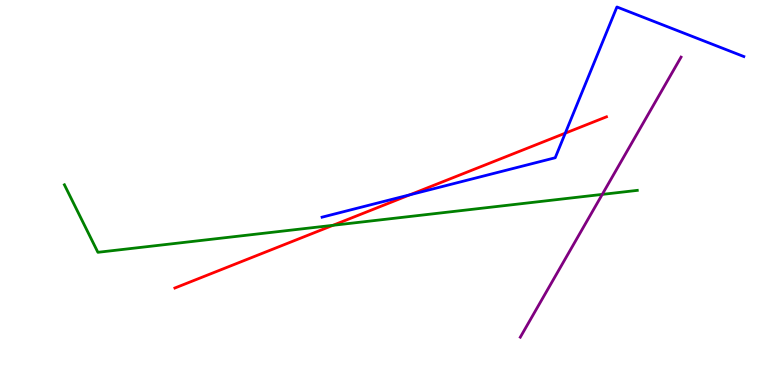[{'lines': ['blue', 'red'], 'intersections': [{'x': 5.29, 'y': 4.94}, {'x': 7.29, 'y': 6.54}]}, {'lines': ['green', 'red'], 'intersections': [{'x': 4.3, 'y': 4.15}]}, {'lines': ['purple', 'red'], 'intersections': []}, {'lines': ['blue', 'green'], 'intersections': []}, {'lines': ['blue', 'purple'], 'intersections': []}, {'lines': ['green', 'purple'], 'intersections': [{'x': 7.77, 'y': 4.95}]}]